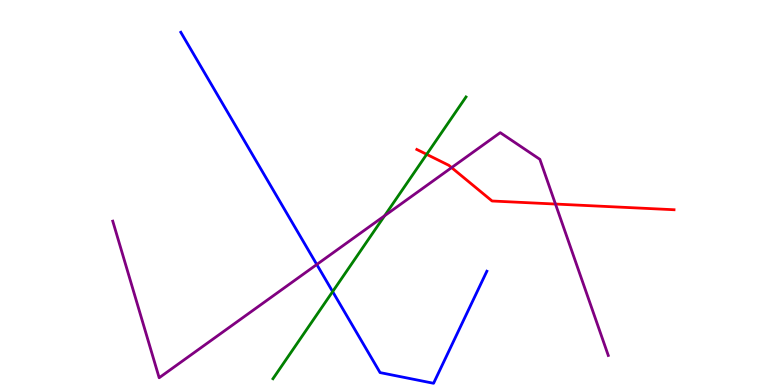[{'lines': ['blue', 'red'], 'intersections': []}, {'lines': ['green', 'red'], 'intersections': [{'x': 5.51, 'y': 5.99}]}, {'lines': ['purple', 'red'], 'intersections': [{'x': 5.83, 'y': 5.65}, {'x': 7.17, 'y': 4.7}]}, {'lines': ['blue', 'green'], 'intersections': [{'x': 4.29, 'y': 2.43}]}, {'lines': ['blue', 'purple'], 'intersections': [{'x': 4.09, 'y': 3.13}]}, {'lines': ['green', 'purple'], 'intersections': [{'x': 4.96, 'y': 4.4}]}]